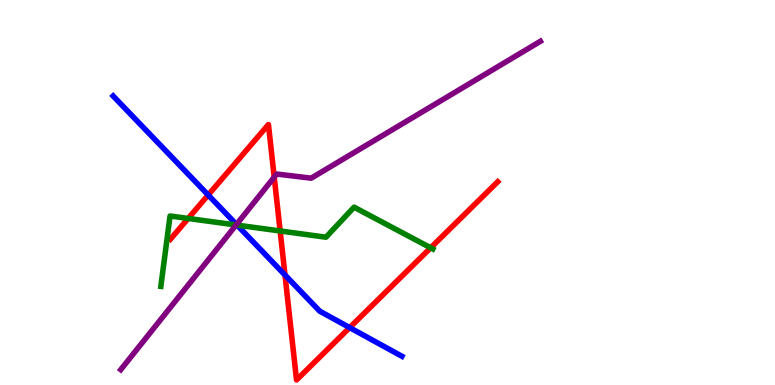[{'lines': ['blue', 'red'], 'intersections': [{'x': 2.69, 'y': 4.94}, {'x': 3.68, 'y': 2.86}, {'x': 4.51, 'y': 1.49}]}, {'lines': ['green', 'red'], 'intersections': [{'x': 2.43, 'y': 4.33}, {'x': 3.61, 'y': 4.0}, {'x': 5.56, 'y': 3.56}]}, {'lines': ['purple', 'red'], 'intersections': [{'x': 3.54, 'y': 5.4}]}, {'lines': ['blue', 'green'], 'intersections': [{'x': 3.06, 'y': 4.15}]}, {'lines': ['blue', 'purple'], 'intersections': [{'x': 3.05, 'y': 4.17}]}, {'lines': ['green', 'purple'], 'intersections': [{'x': 3.05, 'y': 4.16}]}]